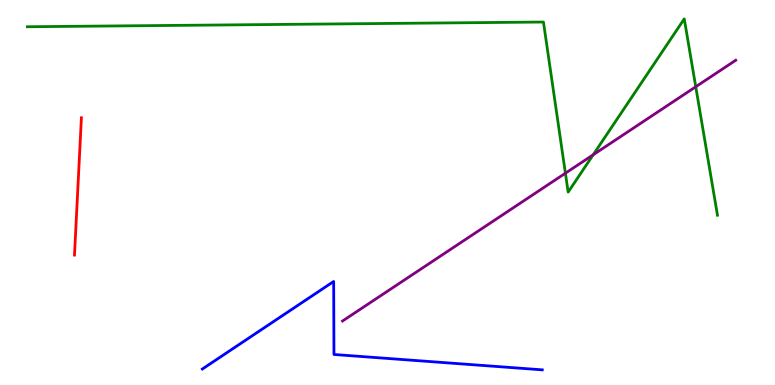[{'lines': ['blue', 'red'], 'intersections': []}, {'lines': ['green', 'red'], 'intersections': []}, {'lines': ['purple', 'red'], 'intersections': []}, {'lines': ['blue', 'green'], 'intersections': []}, {'lines': ['blue', 'purple'], 'intersections': []}, {'lines': ['green', 'purple'], 'intersections': [{'x': 7.3, 'y': 5.5}, {'x': 7.65, 'y': 5.98}, {'x': 8.98, 'y': 7.75}]}]